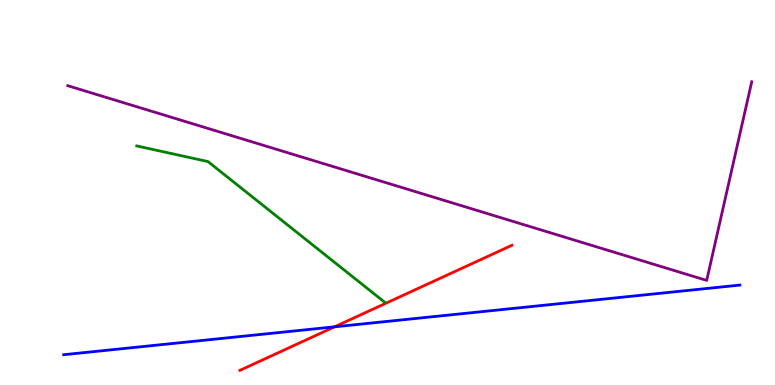[{'lines': ['blue', 'red'], 'intersections': [{'x': 4.32, 'y': 1.51}]}, {'lines': ['green', 'red'], 'intersections': []}, {'lines': ['purple', 'red'], 'intersections': []}, {'lines': ['blue', 'green'], 'intersections': []}, {'lines': ['blue', 'purple'], 'intersections': []}, {'lines': ['green', 'purple'], 'intersections': []}]